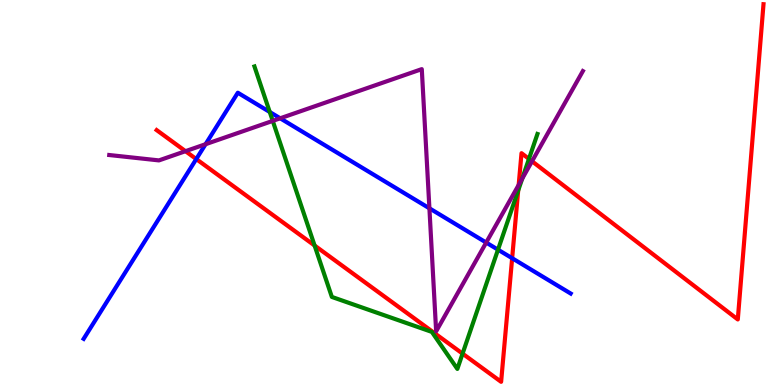[{'lines': ['blue', 'red'], 'intersections': [{'x': 2.53, 'y': 5.87}, {'x': 6.61, 'y': 3.29}]}, {'lines': ['green', 'red'], 'intersections': [{'x': 4.06, 'y': 3.62}, {'x': 5.97, 'y': 0.815}, {'x': 6.69, 'y': 5.05}, {'x': 6.83, 'y': 5.87}]}, {'lines': ['purple', 'red'], 'intersections': [{'x': 2.39, 'y': 6.07}, {'x': 6.69, 'y': 5.2}, {'x': 6.86, 'y': 5.81}]}, {'lines': ['blue', 'green'], 'intersections': [{'x': 3.48, 'y': 7.09}, {'x': 6.43, 'y': 3.51}]}, {'lines': ['blue', 'purple'], 'intersections': [{'x': 2.65, 'y': 6.25}, {'x': 3.62, 'y': 6.93}, {'x': 5.54, 'y': 4.59}, {'x': 6.27, 'y': 3.7}]}, {'lines': ['green', 'purple'], 'intersections': [{'x': 3.52, 'y': 6.86}, {'x': 6.74, 'y': 5.36}]}]